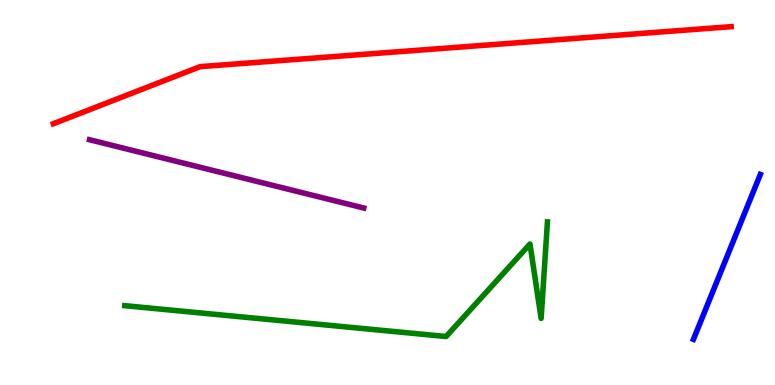[{'lines': ['blue', 'red'], 'intersections': []}, {'lines': ['green', 'red'], 'intersections': []}, {'lines': ['purple', 'red'], 'intersections': []}, {'lines': ['blue', 'green'], 'intersections': []}, {'lines': ['blue', 'purple'], 'intersections': []}, {'lines': ['green', 'purple'], 'intersections': []}]